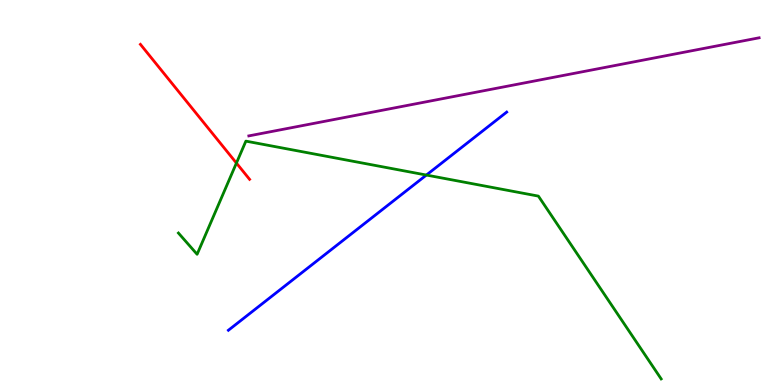[{'lines': ['blue', 'red'], 'intersections': []}, {'lines': ['green', 'red'], 'intersections': [{'x': 3.05, 'y': 5.76}]}, {'lines': ['purple', 'red'], 'intersections': []}, {'lines': ['blue', 'green'], 'intersections': [{'x': 5.5, 'y': 5.45}]}, {'lines': ['blue', 'purple'], 'intersections': []}, {'lines': ['green', 'purple'], 'intersections': []}]